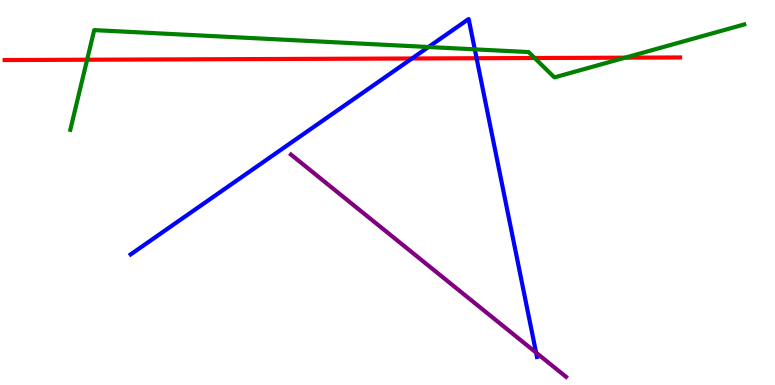[{'lines': ['blue', 'red'], 'intersections': [{'x': 5.32, 'y': 8.48}, {'x': 6.15, 'y': 8.49}]}, {'lines': ['green', 'red'], 'intersections': [{'x': 1.12, 'y': 8.45}, {'x': 6.9, 'y': 8.49}, {'x': 8.07, 'y': 8.5}]}, {'lines': ['purple', 'red'], 'intersections': []}, {'lines': ['blue', 'green'], 'intersections': [{'x': 5.53, 'y': 8.78}, {'x': 6.13, 'y': 8.72}]}, {'lines': ['blue', 'purple'], 'intersections': [{'x': 6.92, 'y': 0.841}]}, {'lines': ['green', 'purple'], 'intersections': []}]